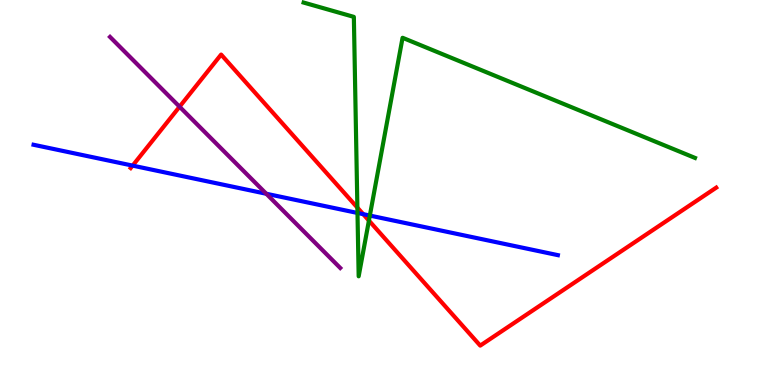[{'lines': ['blue', 'red'], 'intersections': [{'x': 1.71, 'y': 5.7}, {'x': 4.69, 'y': 4.44}]}, {'lines': ['green', 'red'], 'intersections': [{'x': 4.61, 'y': 4.61}, {'x': 4.76, 'y': 4.27}]}, {'lines': ['purple', 'red'], 'intersections': [{'x': 2.32, 'y': 7.23}]}, {'lines': ['blue', 'green'], 'intersections': [{'x': 4.61, 'y': 4.47}, {'x': 4.77, 'y': 4.4}]}, {'lines': ['blue', 'purple'], 'intersections': [{'x': 3.44, 'y': 4.97}]}, {'lines': ['green', 'purple'], 'intersections': []}]